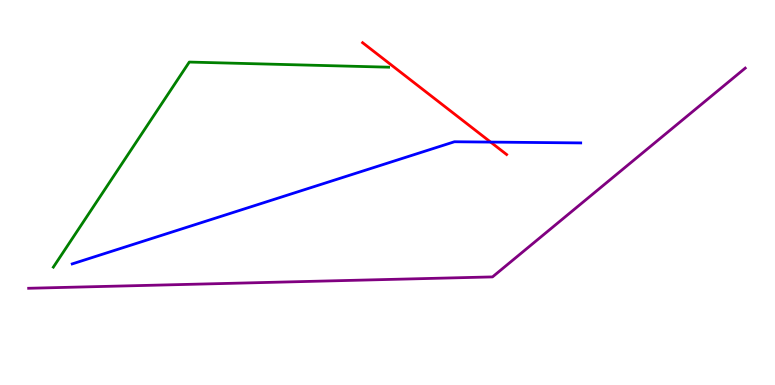[{'lines': ['blue', 'red'], 'intersections': [{'x': 6.33, 'y': 6.31}]}, {'lines': ['green', 'red'], 'intersections': []}, {'lines': ['purple', 'red'], 'intersections': []}, {'lines': ['blue', 'green'], 'intersections': []}, {'lines': ['blue', 'purple'], 'intersections': []}, {'lines': ['green', 'purple'], 'intersections': []}]